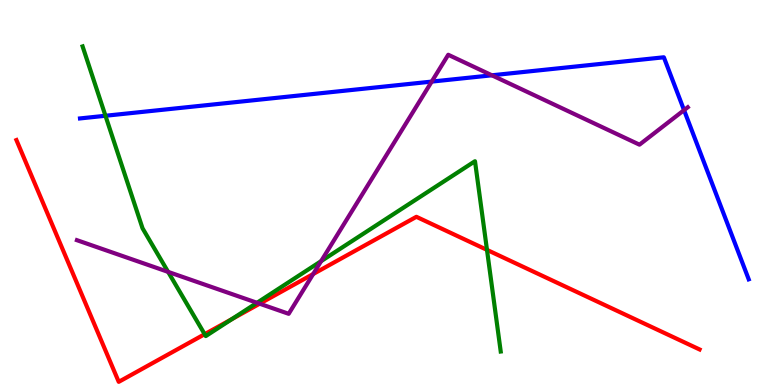[{'lines': ['blue', 'red'], 'intersections': []}, {'lines': ['green', 'red'], 'intersections': [{'x': 2.64, 'y': 1.32}, {'x': 2.99, 'y': 1.71}, {'x': 6.28, 'y': 3.51}]}, {'lines': ['purple', 'red'], 'intersections': [{'x': 3.35, 'y': 2.11}, {'x': 4.04, 'y': 2.88}]}, {'lines': ['blue', 'green'], 'intersections': [{'x': 1.36, 'y': 6.99}]}, {'lines': ['blue', 'purple'], 'intersections': [{'x': 5.57, 'y': 7.88}, {'x': 6.35, 'y': 8.04}, {'x': 8.83, 'y': 7.14}]}, {'lines': ['green', 'purple'], 'intersections': [{'x': 2.17, 'y': 2.94}, {'x': 3.32, 'y': 2.14}, {'x': 4.14, 'y': 3.22}]}]